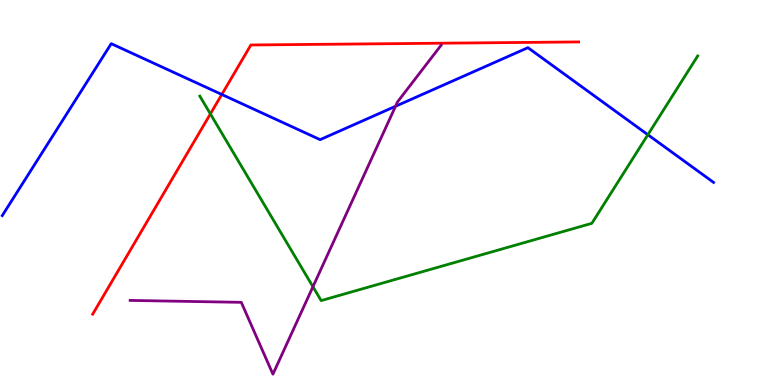[{'lines': ['blue', 'red'], 'intersections': [{'x': 2.86, 'y': 7.55}]}, {'lines': ['green', 'red'], 'intersections': [{'x': 2.71, 'y': 7.04}]}, {'lines': ['purple', 'red'], 'intersections': []}, {'lines': ['blue', 'green'], 'intersections': [{'x': 8.36, 'y': 6.5}]}, {'lines': ['blue', 'purple'], 'intersections': [{'x': 5.1, 'y': 7.24}]}, {'lines': ['green', 'purple'], 'intersections': [{'x': 4.04, 'y': 2.55}]}]